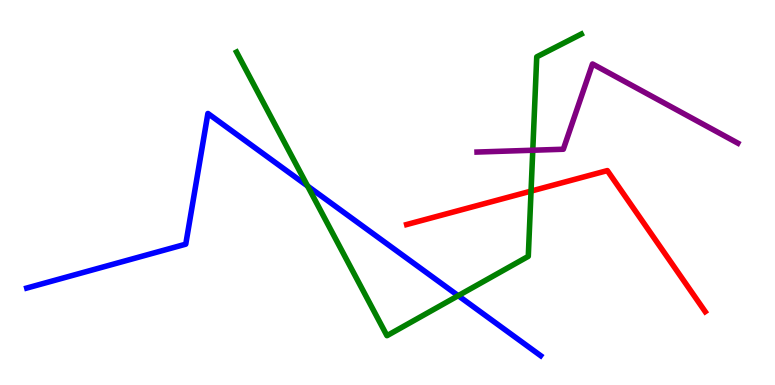[{'lines': ['blue', 'red'], 'intersections': []}, {'lines': ['green', 'red'], 'intersections': [{'x': 6.85, 'y': 5.04}]}, {'lines': ['purple', 'red'], 'intersections': []}, {'lines': ['blue', 'green'], 'intersections': [{'x': 3.97, 'y': 5.17}, {'x': 5.91, 'y': 2.32}]}, {'lines': ['blue', 'purple'], 'intersections': []}, {'lines': ['green', 'purple'], 'intersections': [{'x': 6.87, 'y': 6.1}]}]